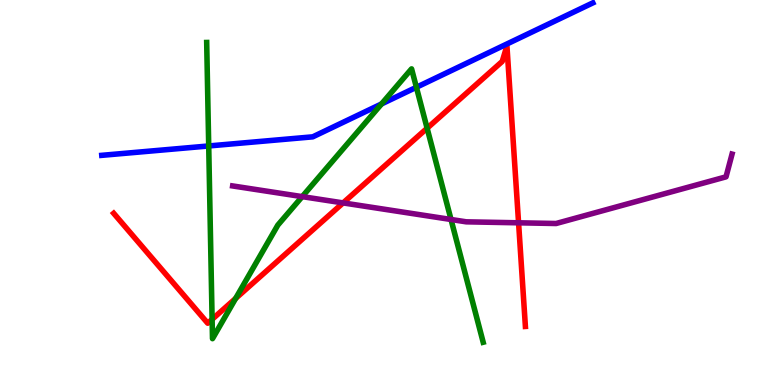[{'lines': ['blue', 'red'], 'intersections': []}, {'lines': ['green', 'red'], 'intersections': [{'x': 2.74, 'y': 1.71}, {'x': 3.04, 'y': 2.25}, {'x': 5.51, 'y': 6.67}]}, {'lines': ['purple', 'red'], 'intersections': [{'x': 4.43, 'y': 4.73}, {'x': 6.69, 'y': 4.21}]}, {'lines': ['blue', 'green'], 'intersections': [{'x': 2.69, 'y': 6.21}, {'x': 4.92, 'y': 7.3}, {'x': 5.37, 'y': 7.73}]}, {'lines': ['blue', 'purple'], 'intersections': []}, {'lines': ['green', 'purple'], 'intersections': [{'x': 3.9, 'y': 4.89}, {'x': 5.82, 'y': 4.3}]}]